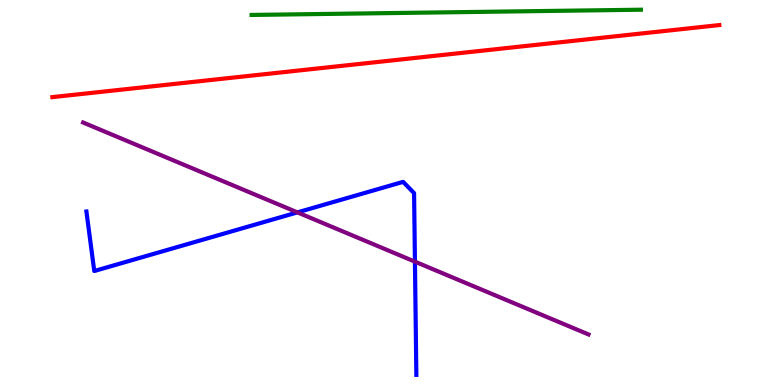[{'lines': ['blue', 'red'], 'intersections': []}, {'lines': ['green', 'red'], 'intersections': []}, {'lines': ['purple', 'red'], 'intersections': []}, {'lines': ['blue', 'green'], 'intersections': []}, {'lines': ['blue', 'purple'], 'intersections': [{'x': 3.84, 'y': 4.48}, {'x': 5.35, 'y': 3.2}]}, {'lines': ['green', 'purple'], 'intersections': []}]